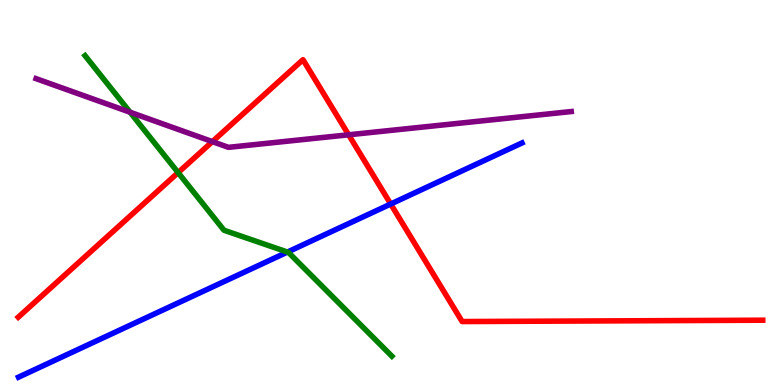[{'lines': ['blue', 'red'], 'intersections': [{'x': 5.04, 'y': 4.7}]}, {'lines': ['green', 'red'], 'intersections': [{'x': 2.3, 'y': 5.52}]}, {'lines': ['purple', 'red'], 'intersections': [{'x': 2.74, 'y': 6.32}, {'x': 4.5, 'y': 6.5}]}, {'lines': ['blue', 'green'], 'intersections': [{'x': 3.71, 'y': 3.45}]}, {'lines': ['blue', 'purple'], 'intersections': []}, {'lines': ['green', 'purple'], 'intersections': [{'x': 1.68, 'y': 7.09}]}]